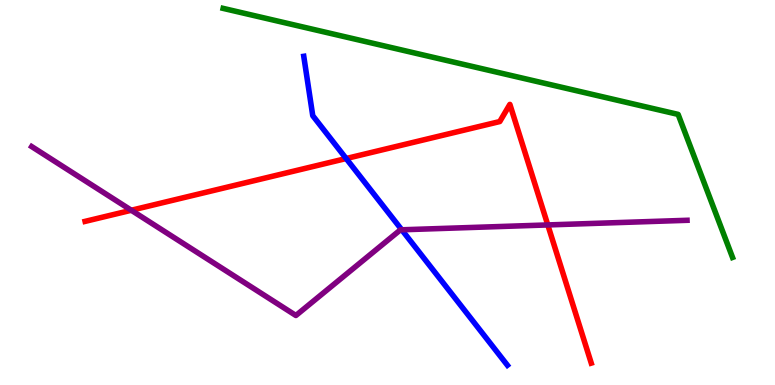[{'lines': ['blue', 'red'], 'intersections': [{'x': 4.47, 'y': 5.88}]}, {'lines': ['green', 'red'], 'intersections': []}, {'lines': ['purple', 'red'], 'intersections': [{'x': 1.69, 'y': 4.54}, {'x': 7.07, 'y': 4.16}]}, {'lines': ['blue', 'green'], 'intersections': []}, {'lines': ['blue', 'purple'], 'intersections': [{'x': 5.18, 'y': 4.03}]}, {'lines': ['green', 'purple'], 'intersections': []}]